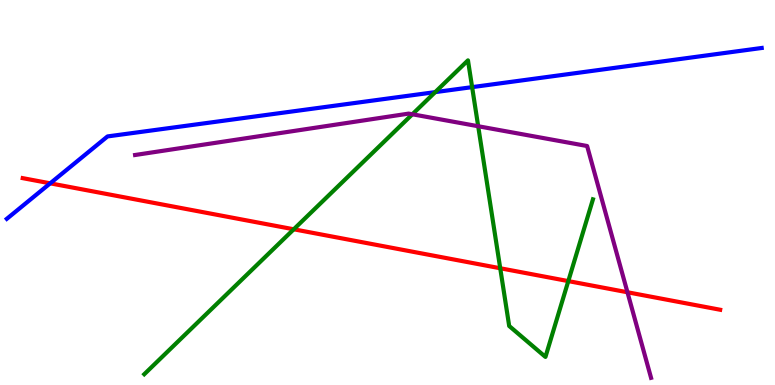[{'lines': ['blue', 'red'], 'intersections': [{'x': 0.648, 'y': 5.24}]}, {'lines': ['green', 'red'], 'intersections': [{'x': 3.79, 'y': 4.04}, {'x': 6.45, 'y': 3.03}, {'x': 7.33, 'y': 2.7}]}, {'lines': ['purple', 'red'], 'intersections': [{'x': 8.1, 'y': 2.41}]}, {'lines': ['blue', 'green'], 'intersections': [{'x': 5.62, 'y': 7.61}, {'x': 6.09, 'y': 7.74}]}, {'lines': ['blue', 'purple'], 'intersections': []}, {'lines': ['green', 'purple'], 'intersections': [{'x': 5.32, 'y': 7.03}, {'x': 6.17, 'y': 6.72}]}]